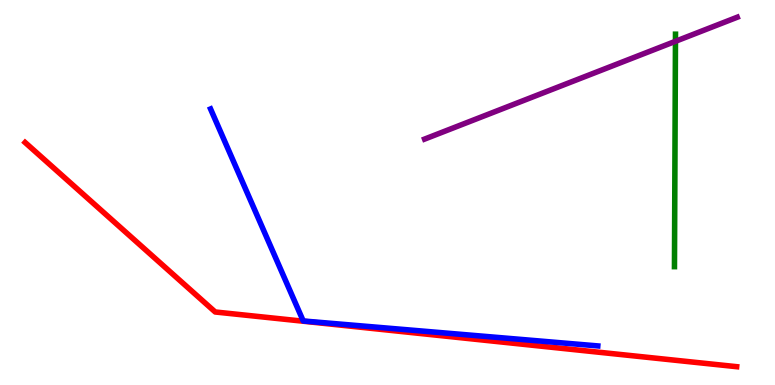[{'lines': ['blue', 'red'], 'intersections': []}, {'lines': ['green', 'red'], 'intersections': []}, {'lines': ['purple', 'red'], 'intersections': []}, {'lines': ['blue', 'green'], 'intersections': []}, {'lines': ['blue', 'purple'], 'intersections': []}, {'lines': ['green', 'purple'], 'intersections': [{'x': 8.72, 'y': 8.93}]}]